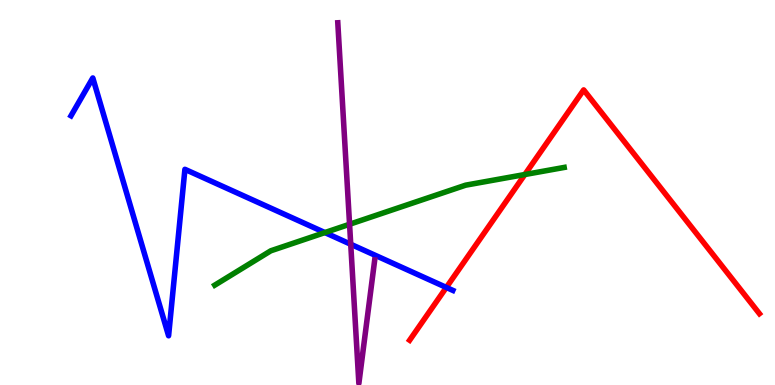[{'lines': ['blue', 'red'], 'intersections': [{'x': 5.76, 'y': 2.53}]}, {'lines': ['green', 'red'], 'intersections': [{'x': 6.77, 'y': 5.47}]}, {'lines': ['purple', 'red'], 'intersections': []}, {'lines': ['blue', 'green'], 'intersections': [{'x': 4.19, 'y': 3.96}]}, {'lines': ['blue', 'purple'], 'intersections': [{'x': 4.53, 'y': 3.66}]}, {'lines': ['green', 'purple'], 'intersections': [{'x': 4.51, 'y': 4.17}]}]